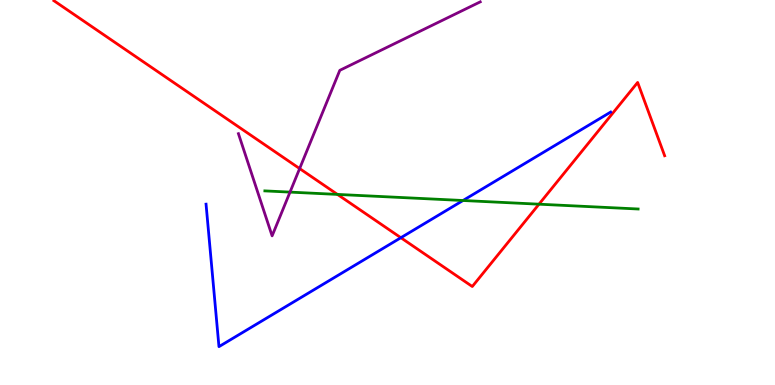[{'lines': ['blue', 'red'], 'intersections': [{'x': 5.17, 'y': 3.83}]}, {'lines': ['green', 'red'], 'intersections': [{'x': 4.35, 'y': 4.95}, {'x': 6.95, 'y': 4.7}]}, {'lines': ['purple', 'red'], 'intersections': [{'x': 3.87, 'y': 5.62}]}, {'lines': ['blue', 'green'], 'intersections': [{'x': 5.97, 'y': 4.79}]}, {'lines': ['blue', 'purple'], 'intersections': []}, {'lines': ['green', 'purple'], 'intersections': [{'x': 3.74, 'y': 5.01}]}]